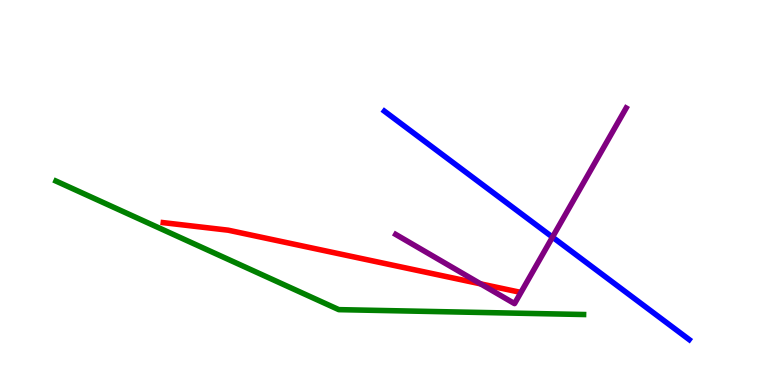[{'lines': ['blue', 'red'], 'intersections': []}, {'lines': ['green', 'red'], 'intersections': []}, {'lines': ['purple', 'red'], 'intersections': [{'x': 6.2, 'y': 2.63}]}, {'lines': ['blue', 'green'], 'intersections': []}, {'lines': ['blue', 'purple'], 'intersections': [{'x': 7.13, 'y': 3.84}]}, {'lines': ['green', 'purple'], 'intersections': []}]